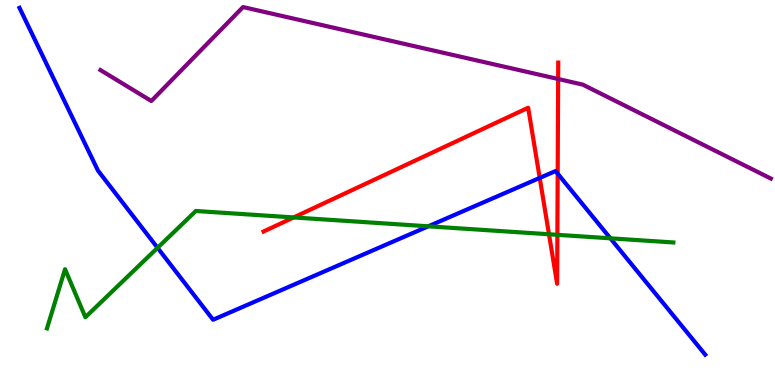[{'lines': ['blue', 'red'], 'intersections': [{'x': 6.96, 'y': 5.38}, {'x': 7.2, 'y': 5.49}]}, {'lines': ['green', 'red'], 'intersections': [{'x': 3.79, 'y': 4.35}, {'x': 7.08, 'y': 3.92}, {'x': 7.19, 'y': 3.9}]}, {'lines': ['purple', 'red'], 'intersections': [{'x': 7.2, 'y': 7.95}]}, {'lines': ['blue', 'green'], 'intersections': [{'x': 2.03, 'y': 3.56}, {'x': 5.53, 'y': 4.12}, {'x': 7.88, 'y': 3.81}]}, {'lines': ['blue', 'purple'], 'intersections': []}, {'lines': ['green', 'purple'], 'intersections': []}]